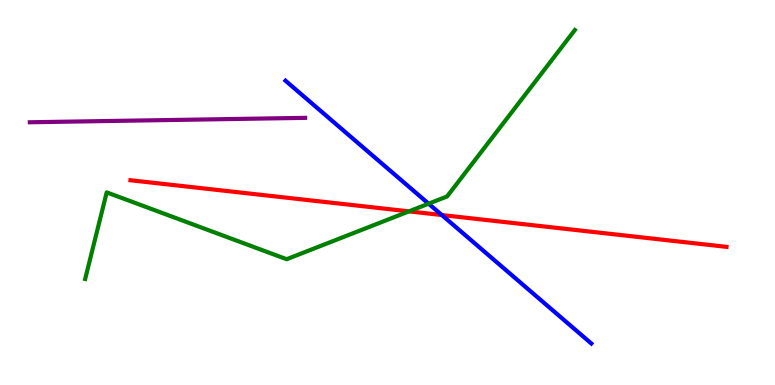[{'lines': ['blue', 'red'], 'intersections': [{'x': 5.7, 'y': 4.41}]}, {'lines': ['green', 'red'], 'intersections': [{'x': 5.28, 'y': 4.51}]}, {'lines': ['purple', 'red'], 'intersections': []}, {'lines': ['blue', 'green'], 'intersections': [{'x': 5.53, 'y': 4.71}]}, {'lines': ['blue', 'purple'], 'intersections': []}, {'lines': ['green', 'purple'], 'intersections': []}]